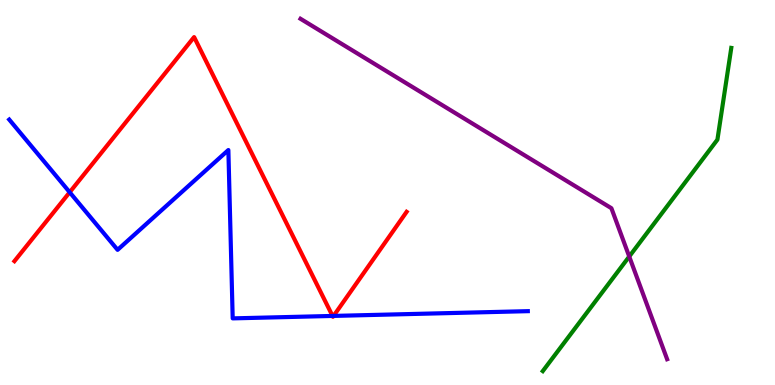[{'lines': ['blue', 'red'], 'intersections': [{'x': 0.899, 'y': 5.01}, {'x': 4.29, 'y': 1.79}, {'x': 4.3, 'y': 1.79}]}, {'lines': ['green', 'red'], 'intersections': []}, {'lines': ['purple', 'red'], 'intersections': []}, {'lines': ['blue', 'green'], 'intersections': []}, {'lines': ['blue', 'purple'], 'intersections': []}, {'lines': ['green', 'purple'], 'intersections': [{'x': 8.12, 'y': 3.34}]}]